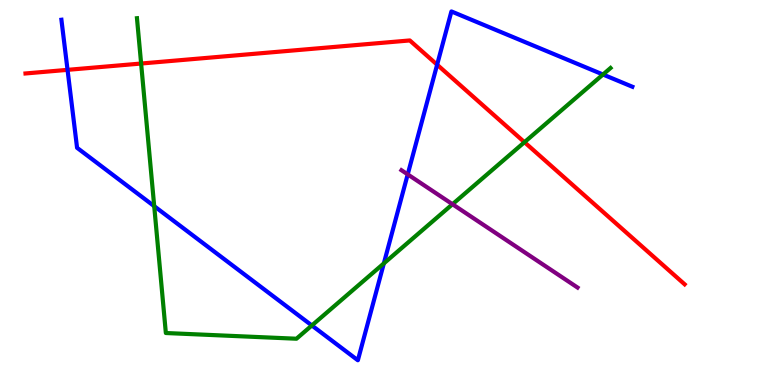[{'lines': ['blue', 'red'], 'intersections': [{'x': 0.872, 'y': 8.19}, {'x': 5.64, 'y': 8.32}]}, {'lines': ['green', 'red'], 'intersections': [{'x': 1.82, 'y': 8.35}, {'x': 6.77, 'y': 6.31}]}, {'lines': ['purple', 'red'], 'intersections': []}, {'lines': ['blue', 'green'], 'intersections': [{'x': 1.99, 'y': 4.65}, {'x': 4.02, 'y': 1.55}, {'x': 4.95, 'y': 3.16}, {'x': 7.78, 'y': 8.06}]}, {'lines': ['blue', 'purple'], 'intersections': [{'x': 5.26, 'y': 5.47}]}, {'lines': ['green', 'purple'], 'intersections': [{'x': 5.84, 'y': 4.7}]}]